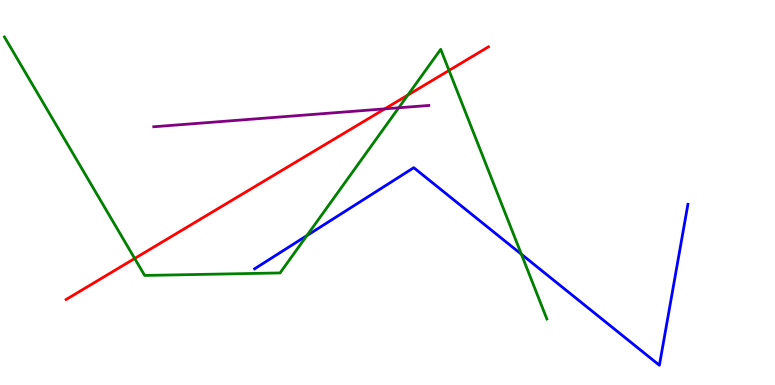[{'lines': ['blue', 'red'], 'intersections': []}, {'lines': ['green', 'red'], 'intersections': [{'x': 1.74, 'y': 3.29}, {'x': 5.26, 'y': 7.53}, {'x': 5.79, 'y': 8.17}]}, {'lines': ['purple', 'red'], 'intersections': [{'x': 4.96, 'y': 7.17}]}, {'lines': ['blue', 'green'], 'intersections': [{'x': 3.96, 'y': 3.88}, {'x': 6.73, 'y': 3.4}]}, {'lines': ['blue', 'purple'], 'intersections': []}, {'lines': ['green', 'purple'], 'intersections': [{'x': 5.14, 'y': 7.2}]}]